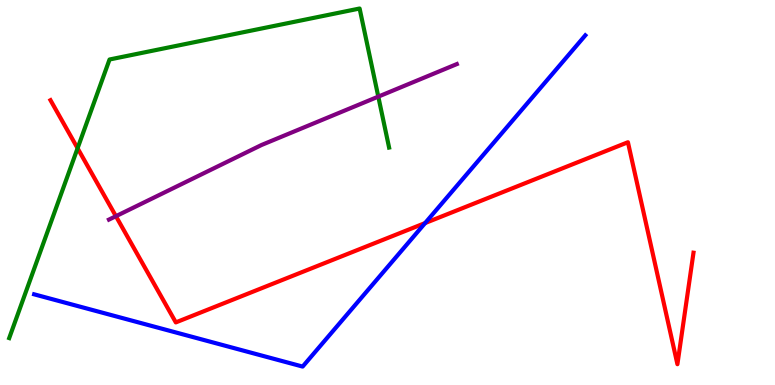[{'lines': ['blue', 'red'], 'intersections': [{'x': 5.49, 'y': 4.21}]}, {'lines': ['green', 'red'], 'intersections': [{'x': 1.0, 'y': 6.15}]}, {'lines': ['purple', 'red'], 'intersections': [{'x': 1.5, 'y': 4.38}]}, {'lines': ['blue', 'green'], 'intersections': []}, {'lines': ['blue', 'purple'], 'intersections': []}, {'lines': ['green', 'purple'], 'intersections': [{'x': 4.88, 'y': 7.49}]}]